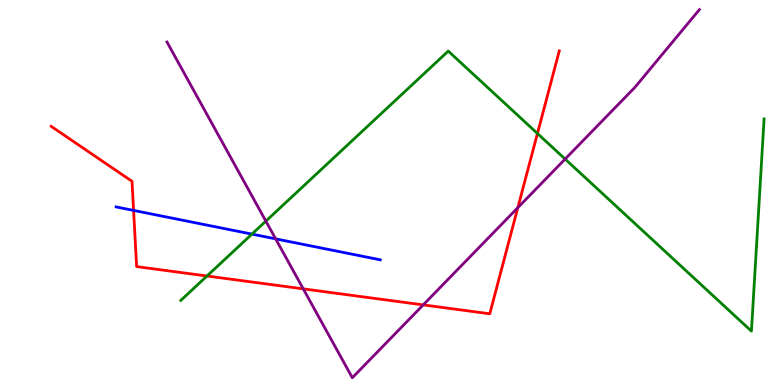[{'lines': ['blue', 'red'], 'intersections': [{'x': 1.72, 'y': 4.53}]}, {'lines': ['green', 'red'], 'intersections': [{'x': 2.67, 'y': 2.83}, {'x': 6.93, 'y': 6.53}]}, {'lines': ['purple', 'red'], 'intersections': [{'x': 3.91, 'y': 2.5}, {'x': 5.46, 'y': 2.08}, {'x': 6.68, 'y': 4.61}]}, {'lines': ['blue', 'green'], 'intersections': [{'x': 3.25, 'y': 3.92}]}, {'lines': ['blue', 'purple'], 'intersections': [{'x': 3.56, 'y': 3.8}]}, {'lines': ['green', 'purple'], 'intersections': [{'x': 3.43, 'y': 4.26}, {'x': 7.29, 'y': 5.87}]}]